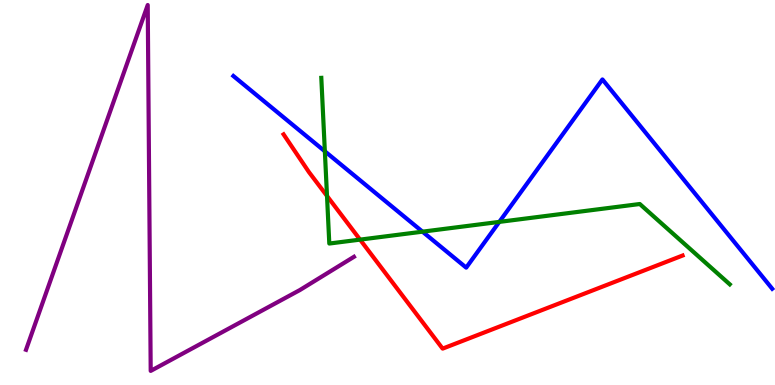[{'lines': ['blue', 'red'], 'intersections': []}, {'lines': ['green', 'red'], 'intersections': [{'x': 4.22, 'y': 4.91}, {'x': 4.65, 'y': 3.78}]}, {'lines': ['purple', 'red'], 'intersections': []}, {'lines': ['blue', 'green'], 'intersections': [{'x': 4.19, 'y': 6.07}, {'x': 5.45, 'y': 3.98}, {'x': 6.44, 'y': 4.24}]}, {'lines': ['blue', 'purple'], 'intersections': []}, {'lines': ['green', 'purple'], 'intersections': []}]